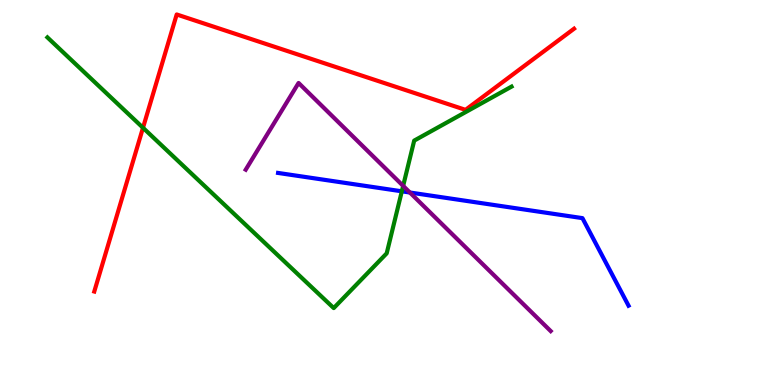[{'lines': ['blue', 'red'], 'intersections': []}, {'lines': ['green', 'red'], 'intersections': [{'x': 1.85, 'y': 6.68}]}, {'lines': ['purple', 'red'], 'intersections': []}, {'lines': ['blue', 'green'], 'intersections': [{'x': 5.18, 'y': 5.03}]}, {'lines': ['blue', 'purple'], 'intersections': [{'x': 5.29, 'y': 5.0}]}, {'lines': ['green', 'purple'], 'intersections': [{'x': 5.2, 'y': 5.17}]}]